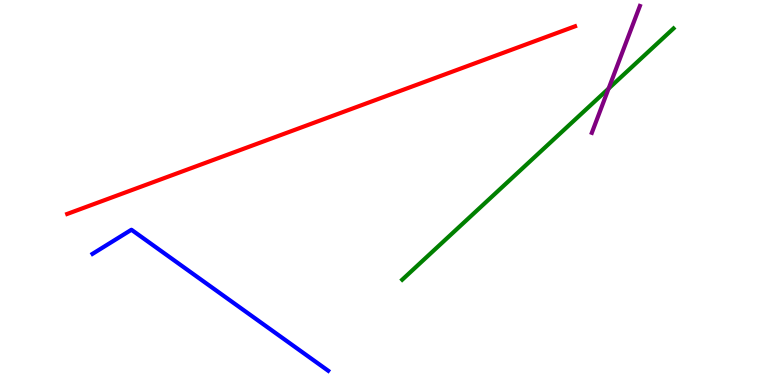[{'lines': ['blue', 'red'], 'intersections': []}, {'lines': ['green', 'red'], 'intersections': []}, {'lines': ['purple', 'red'], 'intersections': []}, {'lines': ['blue', 'green'], 'intersections': []}, {'lines': ['blue', 'purple'], 'intersections': []}, {'lines': ['green', 'purple'], 'intersections': [{'x': 7.85, 'y': 7.7}]}]